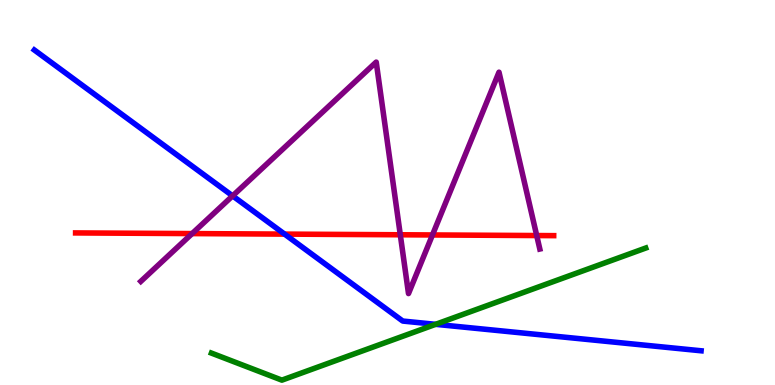[{'lines': ['blue', 'red'], 'intersections': [{'x': 3.67, 'y': 3.92}]}, {'lines': ['green', 'red'], 'intersections': []}, {'lines': ['purple', 'red'], 'intersections': [{'x': 2.48, 'y': 3.93}, {'x': 5.17, 'y': 3.9}, {'x': 5.58, 'y': 3.9}, {'x': 6.93, 'y': 3.88}]}, {'lines': ['blue', 'green'], 'intersections': [{'x': 5.62, 'y': 1.58}]}, {'lines': ['blue', 'purple'], 'intersections': [{'x': 3.0, 'y': 4.91}]}, {'lines': ['green', 'purple'], 'intersections': []}]